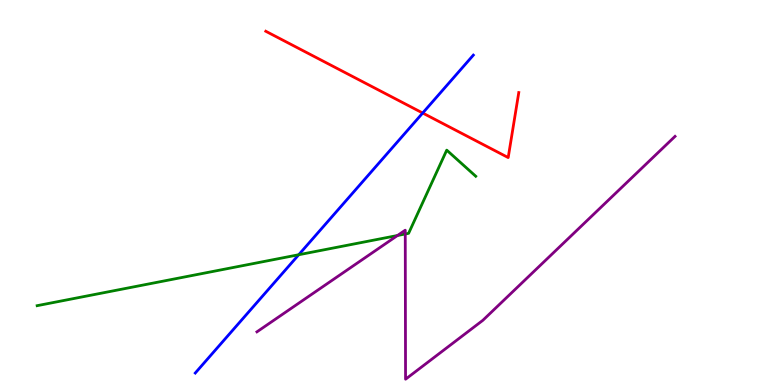[{'lines': ['blue', 'red'], 'intersections': [{'x': 5.45, 'y': 7.06}]}, {'lines': ['green', 'red'], 'intersections': []}, {'lines': ['purple', 'red'], 'intersections': []}, {'lines': ['blue', 'green'], 'intersections': [{'x': 3.85, 'y': 3.38}]}, {'lines': ['blue', 'purple'], 'intersections': []}, {'lines': ['green', 'purple'], 'intersections': [{'x': 5.13, 'y': 3.88}, {'x': 5.23, 'y': 3.92}]}]